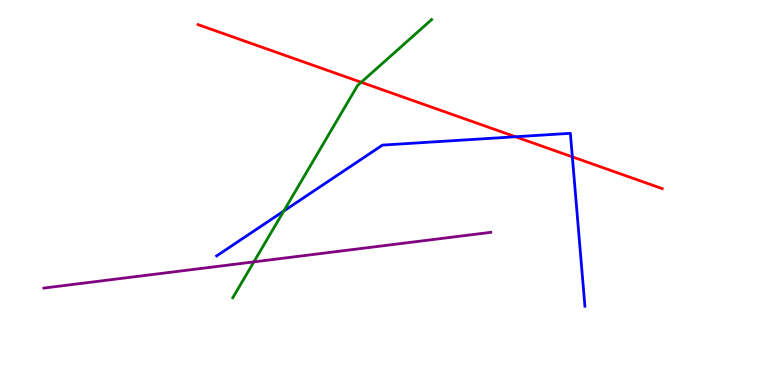[{'lines': ['blue', 'red'], 'intersections': [{'x': 6.65, 'y': 6.45}, {'x': 7.39, 'y': 5.93}]}, {'lines': ['green', 'red'], 'intersections': [{'x': 4.66, 'y': 7.86}]}, {'lines': ['purple', 'red'], 'intersections': []}, {'lines': ['blue', 'green'], 'intersections': [{'x': 3.66, 'y': 4.52}]}, {'lines': ['blue', 'purple'], 'intersections': []}, {'lines': ['green', 'purple'], 'intersections': [{'x': 3.28, 'y': 3.2}]}]